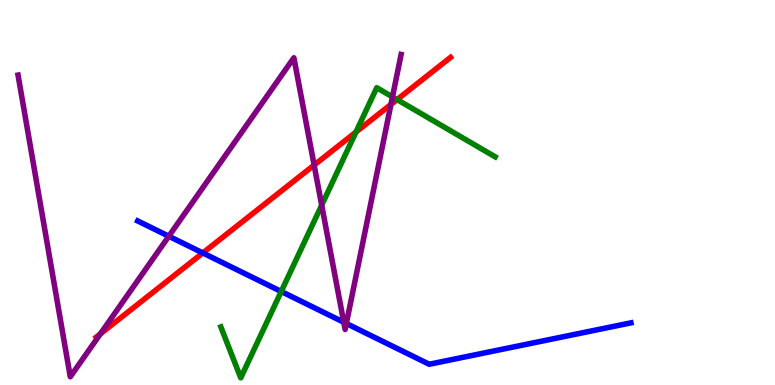[{'lines': ['blue', 'red'], 'intersections': [{'x': 2.62, 'y': 3.43}]}, {'lines': ['green', 'red'], 'intersections': [{'x': 4.59, 'y': 6.57}, {'x': 5.12, 'y': 7.41}]}, {'lines': ['purple', 'red'], 'intersections': [{'x': 1.3, 'y': 1.33}, {'x': 4.05, 'y': 5.71}, {'x': 5.04, 'y': 7.29}]}, {'lines': ['blue', 'green'], 'intersections': [{'x': 3.63, 'y': 2.43}]}, {'lines': ['blue', 'purple'], 'intersections': [{'x': 2.18, 'y': 3.86}, {'x': 4.44, 'y': 1.63}, {'x': 4.47, 'y': 1.6}]}, {'lines': ['green', 'purple'], 'intersections': [{'x': 4.15, 'y': 4.67}, {'x': 5.06, 'y': 7.48}]}]